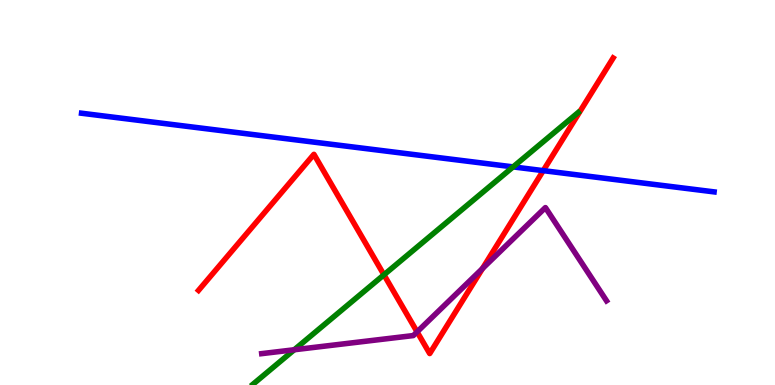[{'lines': ['blue', 'red'], 'intersections': [{'x': 7.01, 'y': 5.57}]}, {'lines': ['green', 'red'], 'intersections': [{'x': 4.95, 'y': 2.86}]}, {'lines': ['purple', 'red'], 'intersections': [{'x': 5.38, 'y': 1.38}, {'x': 6.23, 'y': 3.03}]}, {'lines': ['blue', 'green'], 'intersections': [{'x': 6.62, 'y': 5.67}]}, {'lines': ['blue', 'purple'], 'intersections': []}, {'lines': ['green', 'purple'], 'intersections': [{'x': 3.8, 'y': 0.915}]}]